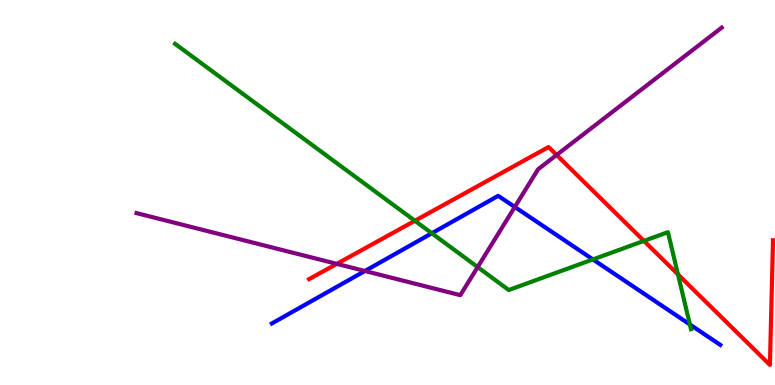[{'lines': ['blue', 'red'], 'intersections': []}, {'lines': ['green', 'red'], 'intersections': [{'x': 5.35, 'y': 4.27}, {'x': 8.31, 'y': 3.74}, {'x': 8.75, 'y': 2.87}]}, {'lines': ['purple', 'red'], 'intersections': [{'x': 4.35, 'y': 3.15}, {'x': 7.18, 'y': 5.97}]}, {'lines': ['blue', 'green'], 'intersections': [{'x': 5.57, 'y': 3.94}, {'x': 7.65, 'y': 3.26}, {'x': 8.9, 'y': 1.57}]}, {'lines': ['blue', 'purple'], 'intersections': [{'x': 4.71, 'y': 2.96}, {'x': 6.64, 'y': 4.62}]}, {'lines': ['green', 'purple'], 'intersections': [{'x': 6.16, 'y': 3.06}]}]